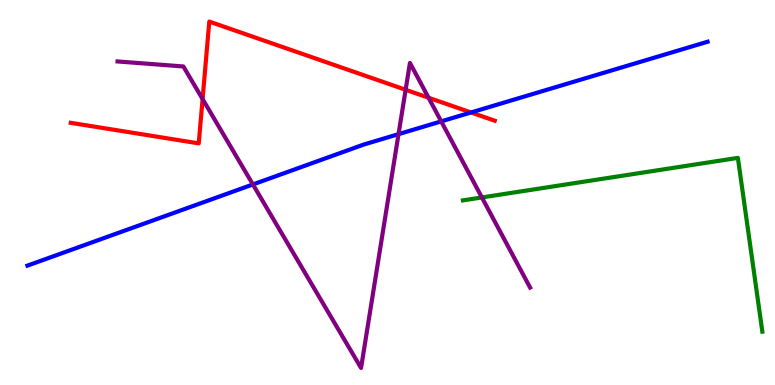[{'lines': ['blue', 'red'], 'intersections': [{'x': 6.08, 'y': 7.08}]}, {'lines': ['green', 'red'], 'intersections': []}, {'lines': ['purple', 'red'], 'intersections': [{'x': 2.61, 'y': 7.43}, {'x': 5.23, 'y': 7.67}, {'x': 5.53, 'y': 7.46}]}, {'lines': ['blue', 'green'], 'intersections': []}, {'lines': ['blue', 'purple'], 'intersections': [{'x': 3.26, 'y': 5.21}, {'x': 5.14, 'y': 6.52}, {'x': 5.69, 'y': 6.85}]}, {'lines': ['green', 'purple'], 'intersections': [{'x': 6.22, 'y': 4.87}]}]